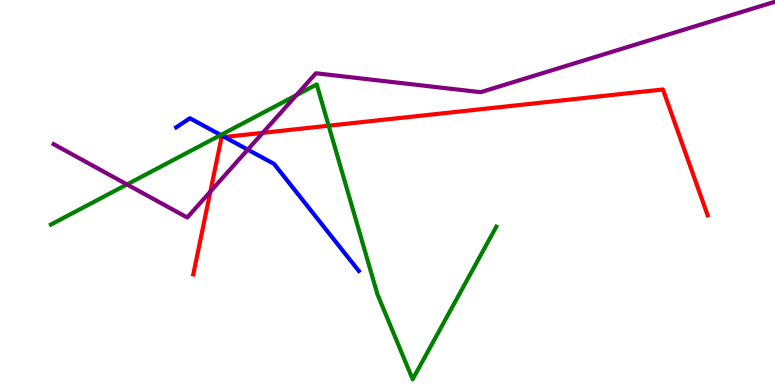[{'lines': ['blue', 'red'], 'intersections': [{'x': 2.9, 'y': 6.44}]}, {'lines': ['green', 'red'], 'intersections': [{'x': 4.24, 'y': 6.73}]}, {'lines': ['purple', 'red'], 'intersections': [{'x': 2.71, 'y': 5.02}, {'x': 3.39, 'y': 6.55}]}, {'lines': ['blue', 'green'], 'intersections': [{'x': 2.85, 'y': 6.49}]}, {'lines': ['blue', 'purple'], 'intersections': [{'x': 3.2, 'y': 6.11}]}, {'lines': ['green', 'purple'], 'intersections': [{'x': 1.64, 'y': 5.21}, {'x': 3.82, 'y': 7.53}]}]